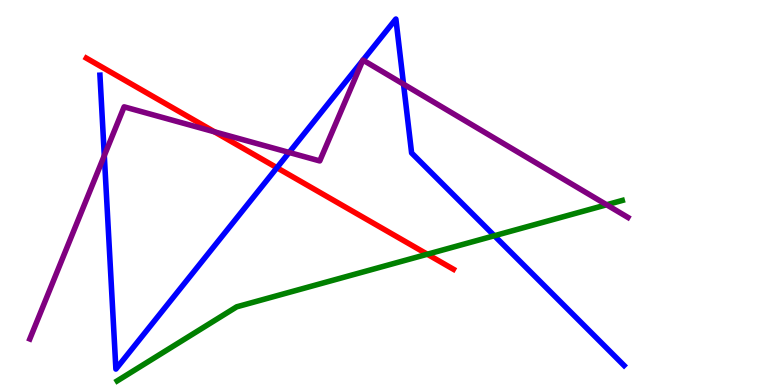[{'lines': ['blue', 'red'], 'intersections': [{'x': 3.57, 'y': 5.64}]}, {'lines': ['green', 'red'], 'intersections': [{'x': 5.51, 'y': 3.4}]}, {'lines': ['purple', 'red'], 'intersections': [{'x': 2.77, 'y': 6.58}]}, {'lines': ['blue', 'green'], 'intersections': [{'x': 6.38, 'y': 3.88}]}, {'lines': ['blue', 'purple'], 'intersections': [{'x': 1.35, 'y': 5.96}, {'x': 3.73, 'y': 6.04}, {'x': 4.68, 'y': 8.43}, {'x': 4.68, 'y': 8.44}, {'x': 5.21, 'y': 7.81}]}, {'lines': ['green', 'purple'], 'intersections': [{'x': 7.83, 'y': 4.68}]}]